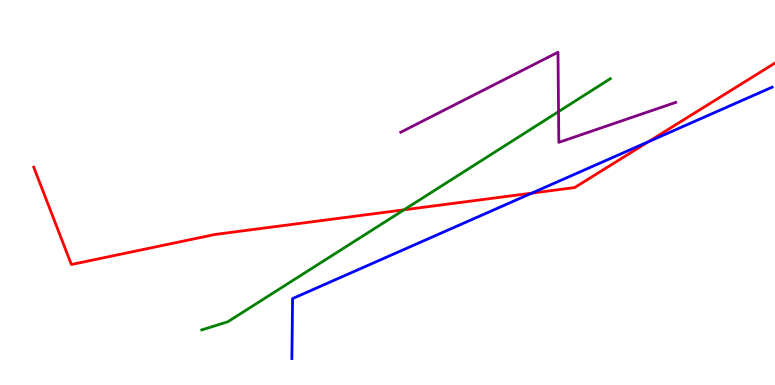[{'lines': ['blue', 'red'], 'intersections': [{'x': 6.86, 'y': 4.98}, {'x': 8.37, 'y': 6.32}]}, {'lines': ['green', 'red'], 'intersections': [{'x': 5.21, 'y': 4.55}]}, {'lines': ['purple', 'red'], 'intersections': []}, {'lines': ['blue', 'green'], 'intersections': []}, {'lines': ['blue', 'purple'], 'intersections': []}, {'lines': ['green', 'purple'], 'intersections': [{'x': 7.21, 'y': 7.1}]}]